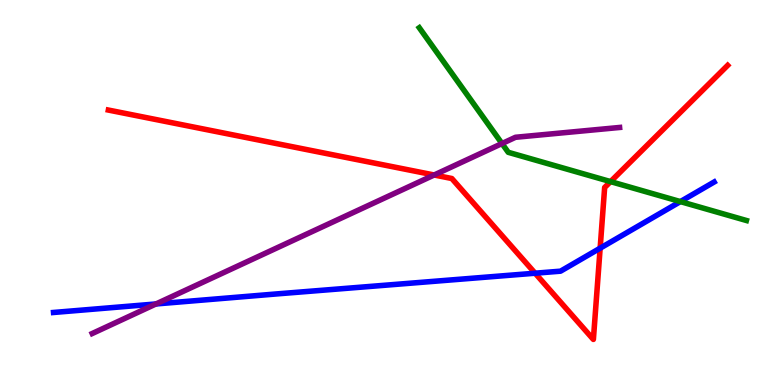[{'lines': ['blue', 'red'], 'intersections': [{'x': 6.9, 'y': 2.9}, {'x': 7.74, 'y': 3.55}]}, {'lines': ['green', 'red'], 'intersections': [{'x': 7.88, 'y': 5.28}]}, {'lines': ['purple', 'red'], 'intersections': [{'x': 5.6, 'y': 5.45}]}, {'lines': ['blue', 'green'], 'intersections': [{'x': 8.78, 'y': 4.76}]}, {'lines': ['blue', 'purple'], 'intersections': [{'x': 2.01, 'y': 2.11}]}, {'lines': ['green', 'purple'], 'intersections': [{'x': 6.48, 'y': 6.27}]}]